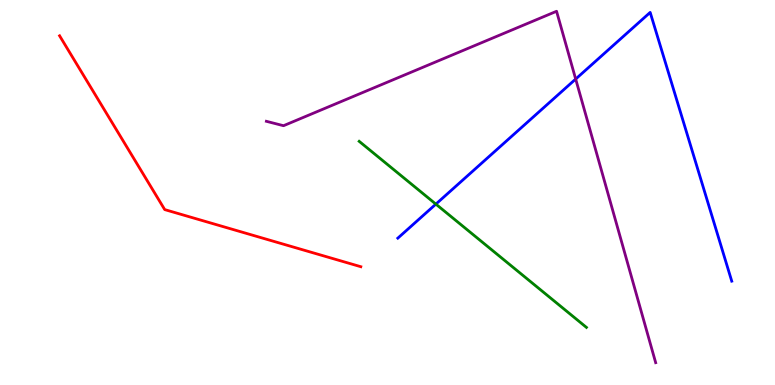[{'lines': ['blue', 'red'], 'intersections': []}, {'lines': ['green', 'red'], 'intersections': []}, {'lines': ['purple', 'red'], 'intersections': []}, {'lines': ['blue', 'green'], 'intersections': [{'x': 5.62, 'y': 4.7}]}, {'lines': ['blue', 'purple'], 'intersections': [{'x': 7.43, 'y': 7.95}]}, {'lines': ['green', 'purple'], 'intersections': []}]